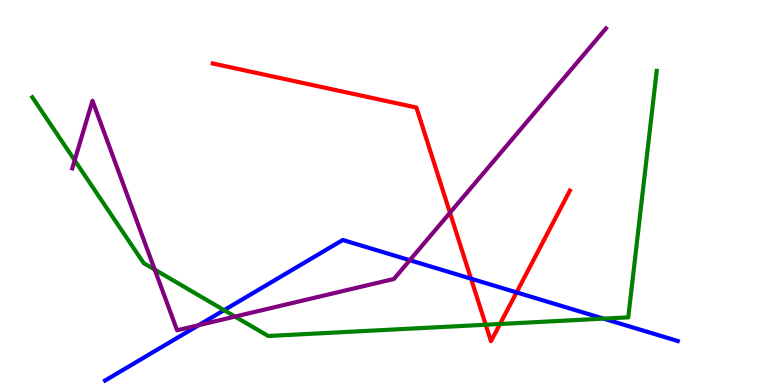[{'lines': ['blue', 'red'], 'intersections': [{'x': 6.08, 'y': 2.76}, {'x': 6.67, 'y': 2.41}]}, {'lines': ['green', 'red'], 'intersections': [{'x': 6.27, 'y': 1.57}, {'x': 6.45, 'y': 1.58}]}, {'lines': ['purple', 'red'], 'intersections': [{'x': 5.81, 'y': 4.47}]}, {'lines': ['blue', 'green'], 'intersections': [{'x': 2.89, 'y': 1.94}, {'x': 7.79, 'y': 1.72}]}, {'lines': ['blue', 'purple'], 'intersections': [{'x': 2.56, 'y': 1.55}, {'x': 5.29, 'y': 3.24}]}, {'lines': ['green', 'purple'], 'intersections': [{'x': 0.963, 'y': 5.84}, {'x': 2.0, 'y': 3.0}, {'x': 3.03, 'y': 1.78}]}]